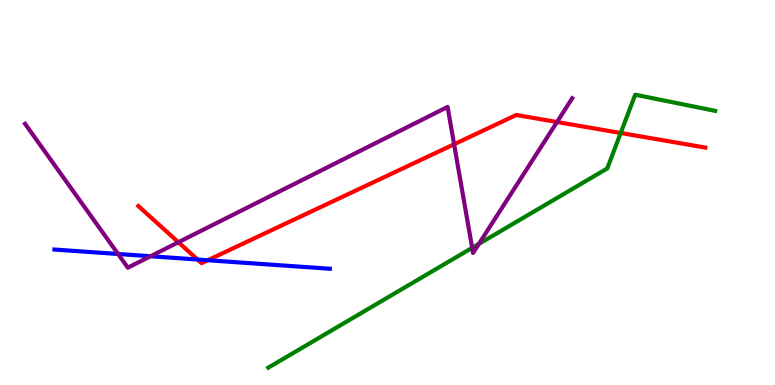[{'lines': ['blue', 'red'], 'intersections': [{'x': 2.55, 'y': 3.26}, {'x': 2.68, 'y': 3.24}]}, {'lines': ['green', 'red'], 'intersections': [{'x': 8.01, 'y': 6.55}]}, {'lines': ['purple', 'red'], 'intersections': [{'x': 2.3, 'y': 3.71}, {'x': 5.86, 'y': 6.25}, {'x': 7.19, 'y': 6.83}]}, {'lines': ['blue', 'green'], 'intersections': []}, {'lines': ['blue', 'purple'], 'intersections': [{'x': 1.52, 'y': 3.4}, {'x': 1.94, 'y': 3.34}]}, {'lines': ['green', 'purple'], 'intersections': [{'x': 6.09, 'y': 3.56}, {'x': 6.18, 'y': 3.66}]}]